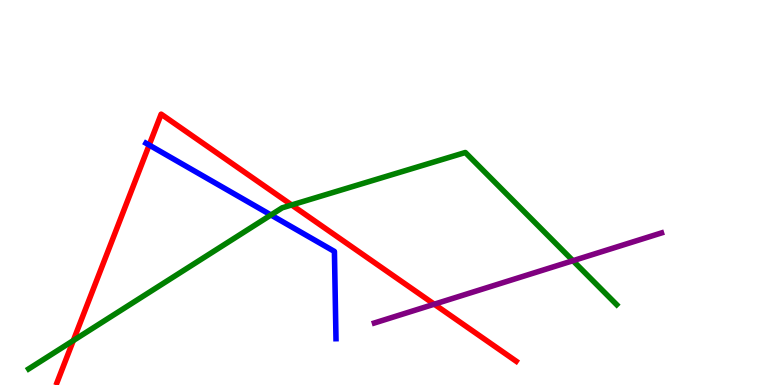[{'lines': ['blue', 'red'], 'intersections': [{'x': 1.92, 'y': 6.23}]}, {'lines': ['green', 'red'], 'intersections': [{'x': 0.946, 'y': 1.15}, {'x': 3.76, 'y': 4.68}]}, {'lines': ['purple', 'red'], 'intersections': [{'x': 5.6, 'y': 2.1}]}, {'lines': ['blue', 'green'], 'intersections': [{'x': 3.5, 'y': 4.42}]}, {'lines': ['blue', 'purple'], 'intersections': []}, {'lines': ['green', 'purple'], 'intersections': [{'x': 7.39, 'y': 3.23}]}]